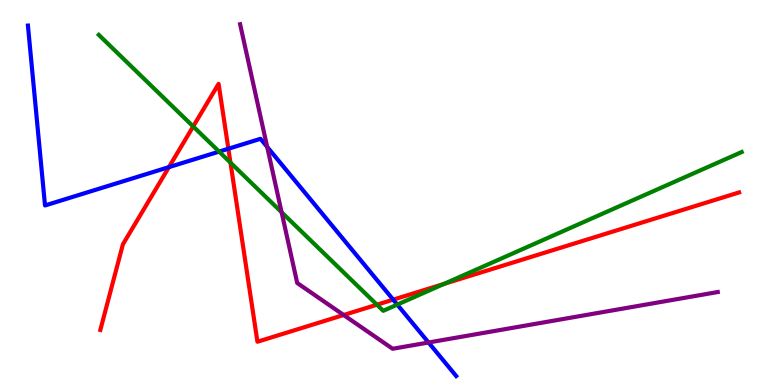[{'lines': ['blue', 'red'], 'intersections': [{'x': 2.18, 'y': 5.66}, {'x': 2.95, 'y': 6.14}, {'x': 5.07, 'y': 2.22}]}, {'lines': ['green', 'red'], 'intersections': [{'x': 2.49, 'y': 6.72}, {'x': 2.97, 'y': 5.78}, {'x': 4.86, 'y': 2.09}, {'x': 5.73, 'y': 2.63}]}, {'lines': ['purple', 'red'], 'intersections': [{'x': 4.43, 'y': 1.82}]}, {'lines': ['blue', 'green'], 'intersections': [{'x': 2.83, 'y': 6.06}, {'x': 5.13, 'y': 2.09}]}, {'lines': ['blue', 'purple'], 'intersections': [{'x': 3.45, 'y': 6.18}, {'x': 5.53, 'y': 1.1}]}, {'lines': ['green', 'purple'], 'intersections': [{'x': 3.63, 'y': 4.49}]}]